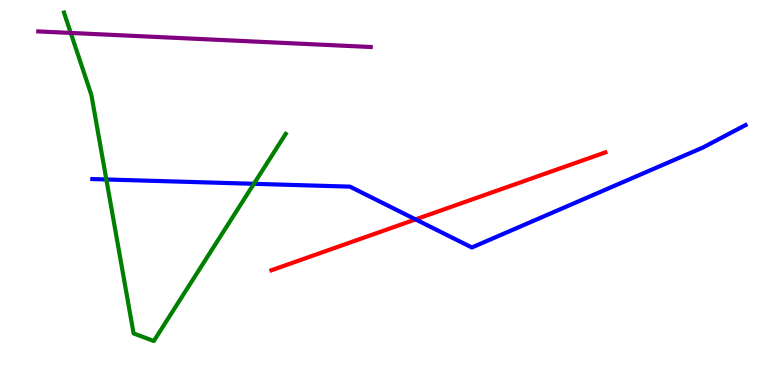[{'lines': ['blue', 'red'], 'intersections': [{'x': 5.36, 'y': 4.3}]}, {'lines': ['green', 'red'], 'intersections': []}, {'lines': ['purple', 'red'], 'intersections': []}, {'lines': ['blue', 'green'], 'intersections': [{'x': 1.37, 'y': 5.34}, {'x': 3.28, 'y': 5.23}]}, {'lines': ['blue', 'purple'], 'intersections': []}, {'lines': ['green', 'purple'], 'intersections': [{'x': 0.913, 'y': 9.14}]}]